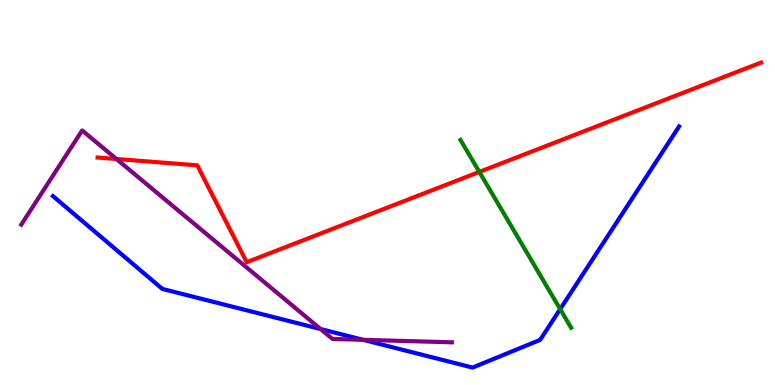[{'lines': ['blue', 'red'], 'intersections': []}, {'lines': ['green', 'red'], 'intersections': [{'x': 6.18, 'y': 5.53}]}, {'lines': ['purple', 'red'], 'intersections': [{'x': 1.5, 'y': 5.87}]}, {'lines': ['blue', 'green'], 'intersections': [{'x': 7.23, 'y': 1.97}]}, {'lines': ['blue', 'purple'], 'intersections': [{'x': 4.14, 'y': 1.45}, {'x': 4.69, 'y': 1.17}]}, {'lines': ['green', 'purple'], 'intersections': []}]